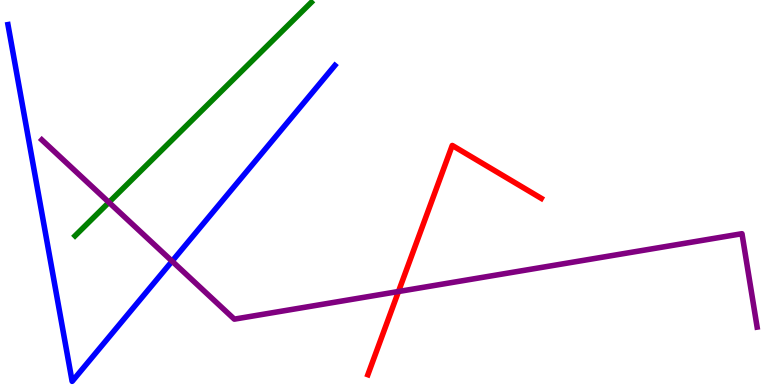[{'lines': ['blue', 'red'], 'intersections': []}, {'lines': ['green', 'red'], 'intersections': []}, {'lines': ['purple', 'red'], 'intersections': [{'x': 5.14, 'y': 2.43}]}, {'lines': ['blue', 'green'], 'intersections': []}, {'lines': ['blue', 'purple'], 'intersections': [{'x': 2.22, 'y': 3.22}]}, {'lines': ['green', 'purple'], 'intersections': [{'x': 1.41, 'y': 4.74}]}]